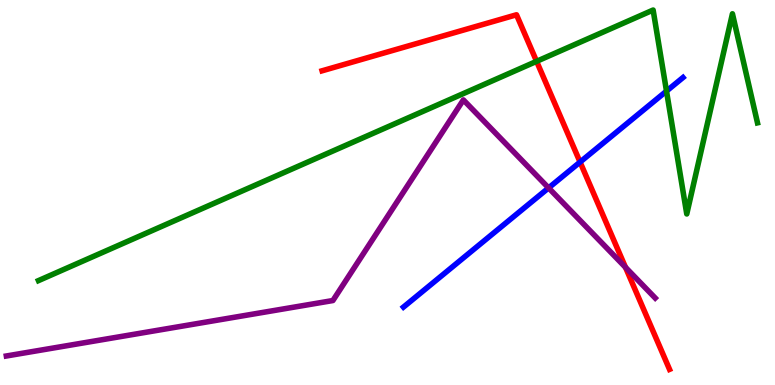[{'lines': ['blue', 'red'], 'intersections': [{'x': 7.48, 'y': 5.79}]}, {'lines': ['green', 'red'], 'intersections': [{'x': 6.92, 'y': 8.41}]}, {'lines': ['purple', 'red'], 'intersections': [{'x': 8.07, 'y': 3.06}]}, {'lines': ['blue', 'green'], 'intersections': [{'x': 8.6, 'y': 7.63}]}, {'lines': ['blue', 'purple'], 'intersections': [{'x': 7.08, 'y': 5.12}]}, {'lines': ['green', 'purple'], 'intersections': []}]